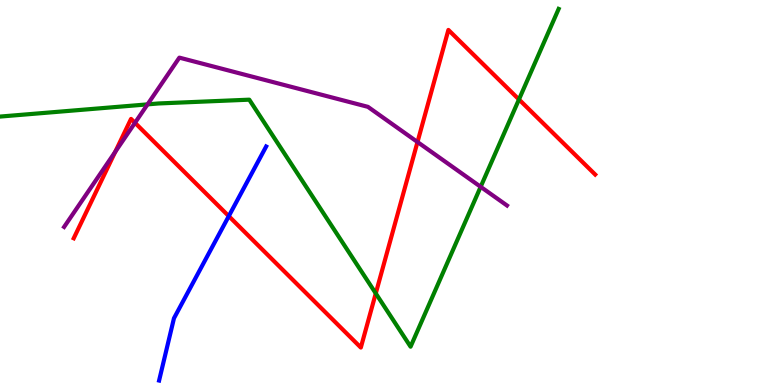[{'lines': ['blue', 'red'], 'intersections': [{'x': 2.95, 'y': 4.39}]}, {'lines': ['green', 'red'], 'intersections': [{'x': 4.85, 'y': 2.38}, {'x': 6.7, 'y': 7.42}]}, {'lines': ['purple', 'red'], 'intersections': [{'x': 1.49, 'y': 6.06}, {'x': 1.74, 'y': 6.81}, {'x': 5.39, 'y': 6.31}]}, {'lines': ['blue', 'green'], 'intersections': []}, {'lines': ['blue', 'purple'], 'intersections': []}, {'lines': ['green', 'purple'], 'intersections': [{'x': 1.9, 'y': 7.29}, {'x': 6.2, 'y': 5.15}]}]